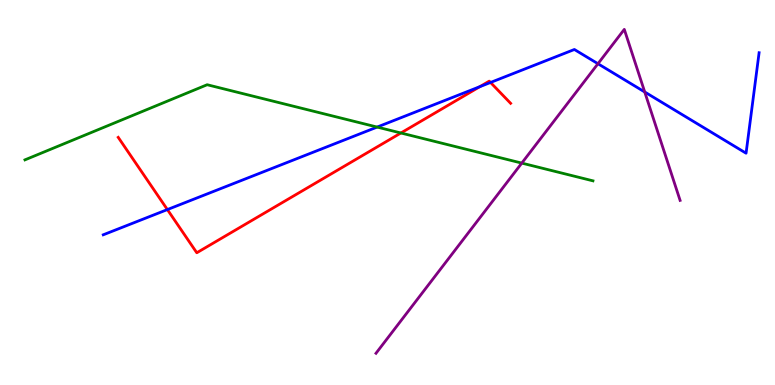[{'lines': ['blue', 'red'], 'intersections': [{'x': 2.16, 'y': 4.56}, {'x': 6.19, 'y': 7.75}, {'x': 6.33, 'y': 7.86}]}, {'lines': ['green', 'red'], 'intersections': [{'x': 5.17, 'y': 6.55}]}, {'lines': ['purple', 'red'], 'intersections': []}, {'lines': ['blue', 'green'], 'intersections': [{'x': 4.87, 'y': 6.7}]}, {'lines': ['blue', 'purple'], 'intersections': [{'x': 7.72, 'y': 8.34}, {'x': 8.32, 'y': 7.61}]}, {'lines': ['green', 'purple'], 'intersections': [{'x': 6.73, 'y': 5.76}]}]